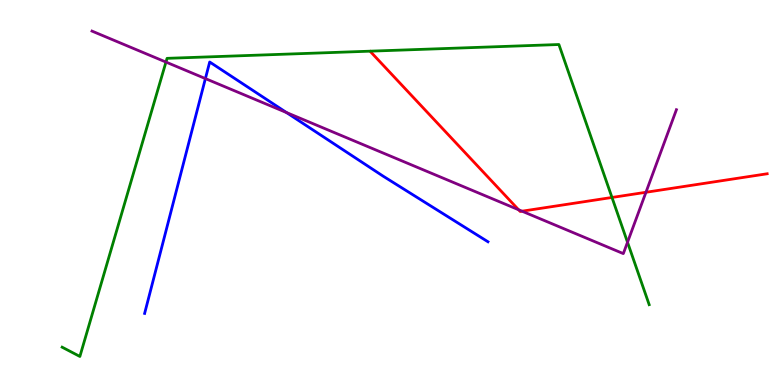[{'lines': ['blue', 'red'], 'intersections': []}, {'lines': ['green', 'red'], 'intersections': [{'x': 7.9, 'y': 4.87}]}, {'lines': ['purple', 'red'], 'intersections': [{'x': 6.69, 'y': 4.55}, {'x': 6.74, 'y': 4.51}, {'x': 8.33, 'y': 5.01}]}, {'lines': ['blue', 'green'], 'intersections': []}, {'lines': ['blue', 'purple'], 'intersections': [{'x': 2.65, 'y': 7.96}, {'x': 3.7, 'y': 7.08}]}, {'lines': ['green', 'purple'], 'intersections': [{'x': 2.14, 'y': 8.39}, {'x': 8.1, 'y': 3.71}]}]